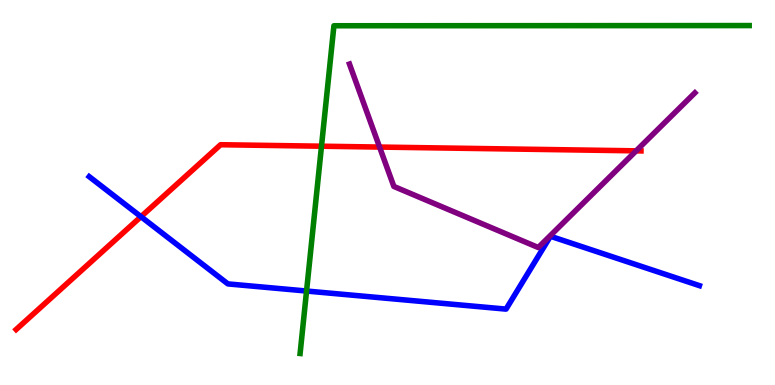[{'lines': ['blue', 'red'], 'intersections': [{'x': 1.82, 'y': 4.37}]}, {'lines': ['green', 'red'], 'intersections': [{'x': 4.15, 'y': 6.2}]}, {'lines': ['purple', 'red'], 'intersections': [{'x': 4.9, 'y': 6.18}, {'x': 8.21, 'y': 6.08}]}, {'lines': ['blue', 'green'], 'intersections': [{'x': 3.96, 'y': 2.44}]}, {'lines': ['blue', 'purple'], 'intersections': []}, {'lines': ['green', 'purple'], 'intersections': []}]